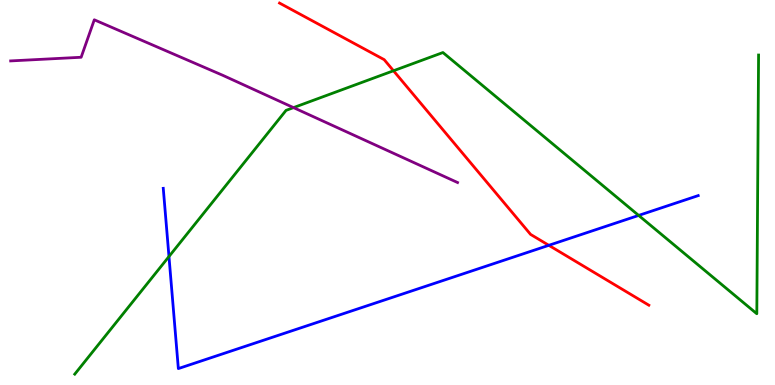[{'lines': ['blue', 'red'], 'intersections': [{'x': 7.08, 'y': 3.63}]}, {'lines': ['green', 'red'], 'intersections': [{'x': 5.08, 'y': 8.16}]}, {'lines': ['purple', 'red'], 'intersections': []}, {'lines': ['blue', 'green'], 'intersections': [{'x': 2.18, 'y': 3.34}, {'x': 8.24, 'y': 4.4}]}, {'lines': ['blue', 'purple'], 'intersections': []}, {'lines': ['green', 'purple'], 'intersections': [{'x': 3.79, 'y': 7.2}]}]